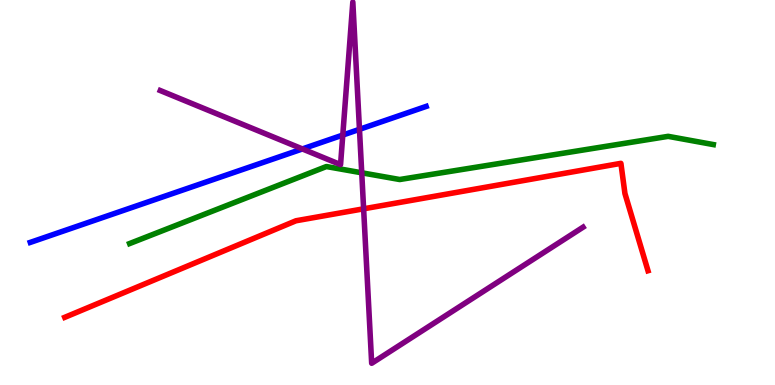[{'lines': ['blue', 'red'], 'intersections': []}, {'lines': ['green', 'red'], 'intersections': []}, {'lines': ['purple', 'red'], 'intersections': [{'x': 4.69, 'y': 4.58}]}, {'lines': ['blue', 'green'], 'intersections': []}, {'lines': ['blue', 'purple'], 'intersections': [{'x': 3.9, 'y': 6.13}, {'x': 4.42, 'y': 6.49}, {'x': 4.64, 'y': 6.64}]}, {'lines': ['green', 'purple'], 'intersections': [{'x': 4.67, 'y': 5.51}]}]